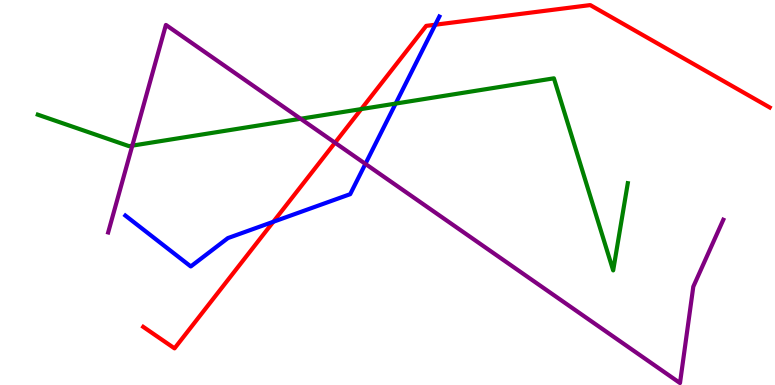[{'lines': ['blue', 'red'], 'intersections': [{'x': 3.53, 'y': 4.24}, {'x': 5.62, 'y': 9.36}]}, {'lines': ['green', 'red'], 'intersections': [{'x': 4.66, 'y': 7.17}]}, {'lines': ['purple', 'red'], 'intersections': [{'x': 4.32, 'y': 6.29}]}, {'lines': ['blue', 'green'], 'intersections': [{'x': 5.11, 'y': 7.31}]}, {'lines': ['blue', 'purple'], 'intersections': [{'x': 4.71, 'y': 5.74}]}, {'lines': ['green', 'purple'], 'intersections': [{'x': 1.71, 'y': 6.22}, {'x': 3.88, 'y': 6.92}]}]